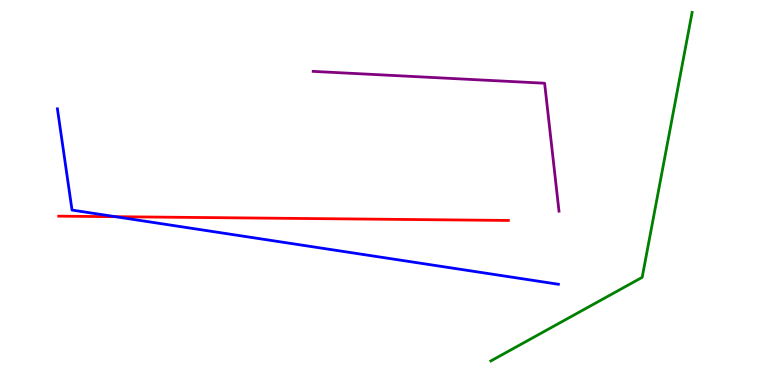[{'lines': ['blue', 'red'], 'intersections': [{'x': 1.49, 'y': 4.37}]}, {'lines': ['green', 'red'], 'intersections': []}, {'lines': ['purple', 'red'], 'intersections': []}, {'lines': ['blue', 'green'], 'intersections': []}, {'lines': ['blue', 'purple'], 'intersections': []}, {'lines': ['green', 'purple'], 'intersections': []}]